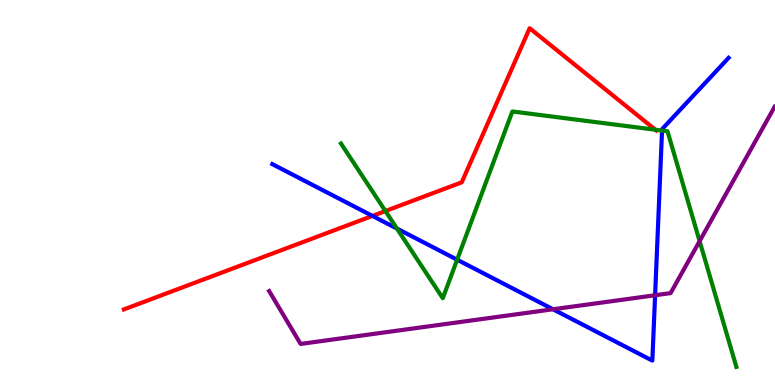[{'lines': ['blue', 'red'], 'intersections': [{'x': 4.81, 'y': 4.39}]}, {'lines': ['green', 'red'], 'intersections': [{'x': 4.97, 'y': 4.52}, {'x': 8.46, 'y': 6.63}]}, {'lines': ['purple', 'red'], 'intersections': []}, {'lines': ['blue', 'green'], 'intersections': [{'x': 5.12, 'y': 4.06}, {'x': 5.9, 'y': 3.25}, {'x': 8.54, 'y': 6.61}]}, {'lines': ['blue', 'purple'], 'intersections': [{'x': 7.14, 'y': 1.97}, {'x': 8.45, 'y': 2.33}]}, {'lines': ['green', 'purple'], 'intersections': [{'x': 9.03, 'y': 3.74}]}]